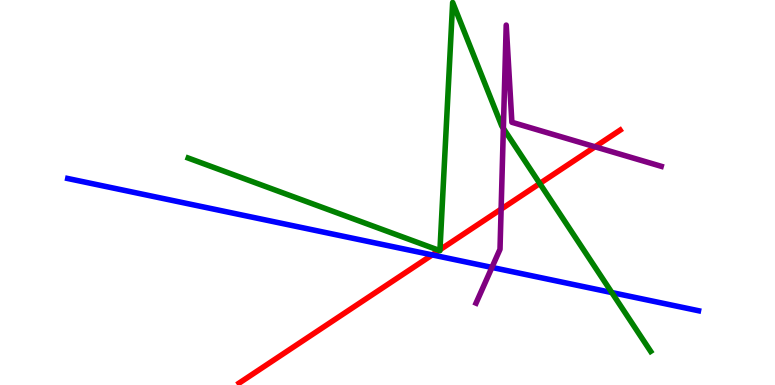[{'lines': ['blue', 'red'], 'intersections': [{'x': 5.58, 'y': 3.38}]}, {'lines': ['green', 'red'], 'intersections': [{'x': 5.67, 'y': 3.5}, {'x': 5.68, 'y': 3.51}, {'x': 6.96, 'y': 5.23}]}, {'lines': ['purple', 'red'], 'intersections': [{'x': 6.47, 'y': 4.57}, {'x': 7.68, 'y': 6.19}]}, {'lines': ['blue', 'green'], 'intersections': [{'x': 7.89, 'y': 2.4}]}, {'lines': ['blue', 'purple'], 'intersections': [{'x': 6.35, 'y': 3.05}]}, {'lines': ['green', 'purple'], 'intersections': [{'x': 6.49, 'y': 6.67}]}]